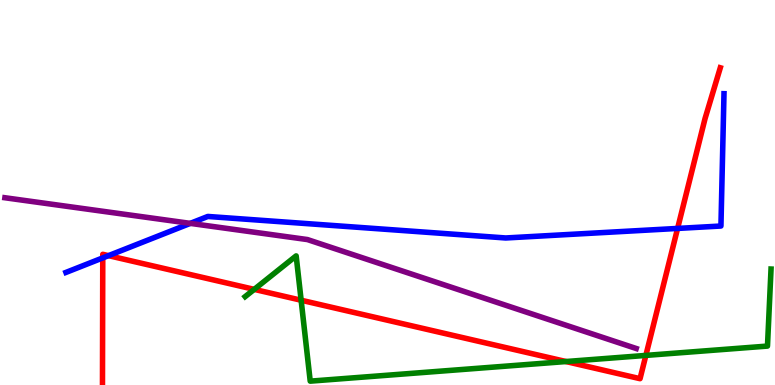[{'lines': ['blue', 'red'], 'intersections': [{'x': 1.33, 'y': 3.3}, {'x': 1.4, 'y': 3.36}, {'x': 8.74, 'y': 4.07}]}, {'lines': ['green', 'red'], 'intersections': [{'x': 3.28, 'y': 2.48}, {'x': 3.89, 'y': 2.2}, {'x': 7.3, 'y': 0.61}, {'x': 8.33, 'y': 0.769}]}, {'lines': ['purple', 'red'], 'intersections': []}, {'lines': ['blue', 'green'], 'intersections': []}, {'lines': ['blue', 'purple'], 'intersections': [{'x': 2.46, 'y': 4.2}]}, {'lines': ['green', 'purple'], 'intersections': []}]